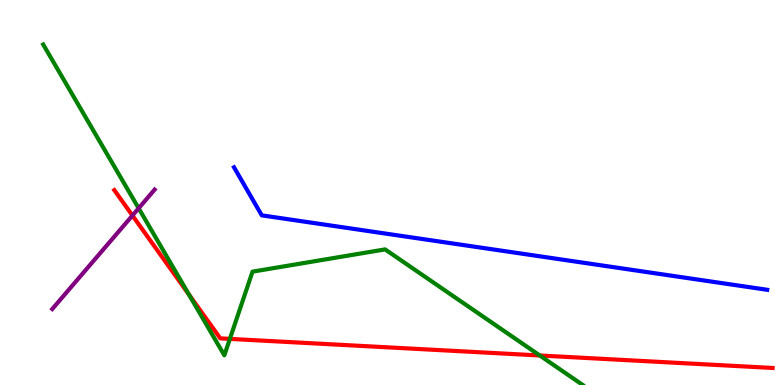[{'lines': ['blue', 'red'], 'intersections': []}, {'lines': ['green', 'red'], 'intersections': [{'x': 2.44, 'y': 2.35}, {'x': 2.97, 'y': 1.2}, {'x': 6.96, 'y': 0.767}]}, {'lines': ['purple', 'red'], 'intersections': [{'x': 1.71, 'y': 4.4}]}, {'lines': ['blue', 'green'], 'intersections': []}, {'lines': ['blue', 'purple'], 'intersections': []}, {'lines': ['green', 'purple'], 'intersections': [{'x': 1.79, 'y': 4.59}]}]